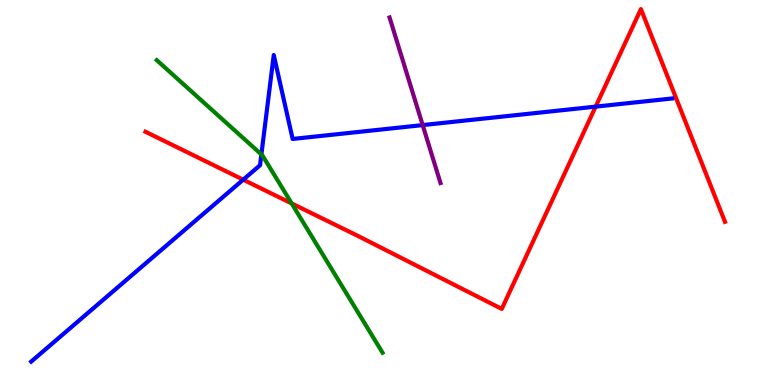[{'lines': ['blue', 'red'], 'intersections': [{'x': 3.14, 'y': 5.33}, {'x': 7.69, 'y': 7.23}]}, {'lines': ['green', 'red'], 'intersections': [{'x': 3.76, 'y': 4.72}]}, {'lines': ['purple', 'red'], 'intersections': []}, {'lines': ['blue', 'green'], 'intersections': [{'x': 3.37, 'y': 5.99}]}, {'lines': ['blue', 'purple'], 'intersections': [{'x': 5.45, 'y': 6.75}]}, {'lines': ['green', 'purple'], 'intersections': []}]